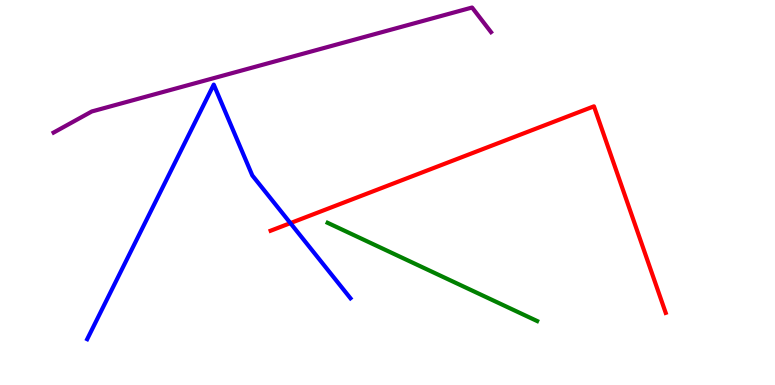[{'lines': ['blue', 'red'], 'intersections': [{'x': 3.75, 'y': 4.2}]}, {'lines': ['green', 'red'], 'intersections': []}, {'lines': ['purple', 'red'], 'intersections': []}, {'lines': ['blue', 'green'], 'intersections': []}, {'lines': ['blue', 'purple'], 'intersections': []}, {'lines': ['green', 'purple'], 'intersections': []}]